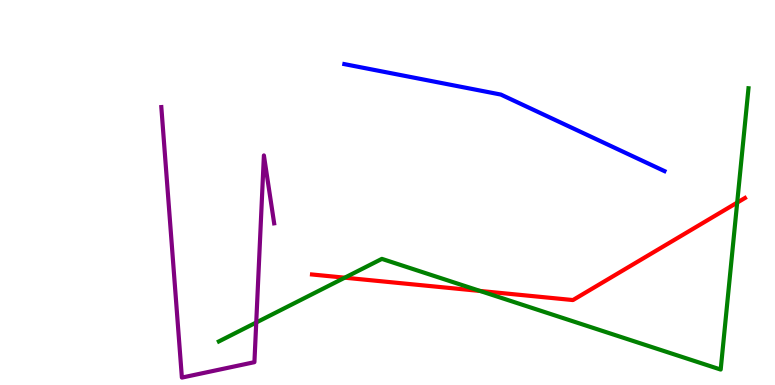[{'lines': ['blue', 'red'], 'intersections': []}, {'lines': ['green', 'red'], 'intersections': [{'x': 4.45, 'y': 2.79}, {'x': 6.19, 'y': 2.44}, {'x': 9.51, 'y': 4.74}]}, {'lines': ['purple', 'red'], 'intersections': []}, {'lines': ['blue', 'green'], 'intersections': []}, {'lines': ['blue', 'purple'], 'intersections': []}, {'lines': ['green', 'purple'], 'intersections': [{'x': 3.31, 'y': 1.62}]}]